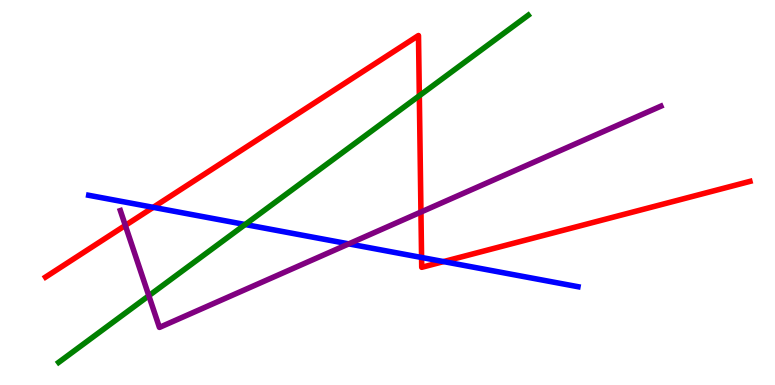[{'lines': ['blue', 'red'], 'intersections': [{'x': 1.98, 'y': 4.61}, {'x': 5.44, 'y': 3.31}, {'x': 5.72, 'y': 3.21}]}, {'lines': ['green', 'red'], 'intersections': [{'x': 5.41, 'y': 7.51}]}, {'lines': ['purple', 'red'], 'intersections': [{'x': 1.62, 'y': 4.14}, {'x': 5.43, 'y': 4.49}]}, {'lines': ['blue', 'green'], 'intersections': [{'x': 3.16, 'y': 4.17}]}, {'lines': ['blue', 'purple'], 'intersections': [{'x': 4.5, 'y': 3.67}]}, {'lines': ['green', 'purple'], 'intersections': [{'x': 1.92, 'y': 2.32}]}]